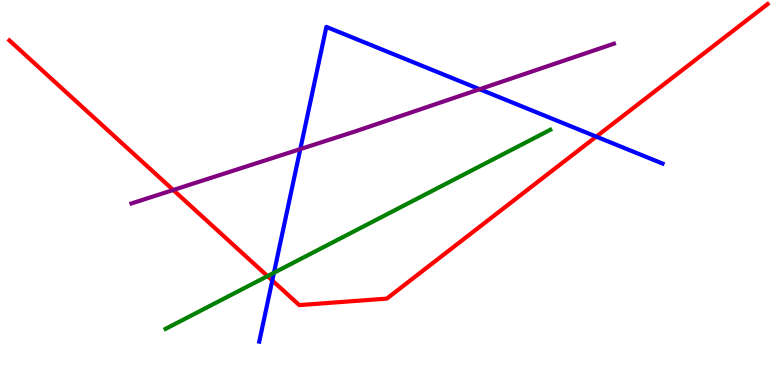[{'lines': ['blue', 'red'], 'intersections': [{'x': 3.51, 'y': 2.72}, {'x': 7.69, 'y': 6.45}]}, {'lines': ['green', 'red'], 'intersections': [{'x': 3.45, 'y': 2.83}]}, {'lines': ['purple', 'red'], 'intersections': [{'x': 2.24, 'y': 5.06}]}, {'lines': ['blue', 'green'], 'intersections': [{'x': 3.53, 'y': 2.92}]}, {'lines': ['blue', 'purple'], 'intersections': [{'x': 3.87, 'y': 6.13}, {'x': 6.19, 'y': 7.68}]}, {'lines': ['green', 'purple'], 'intersections': []}]